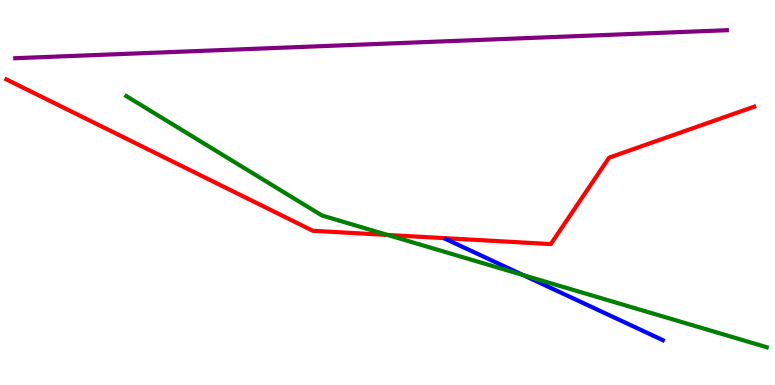[{'lines': ['blue', 'red'], 'intersections': []}, {'lines': ['green', 'red'], 'intersections': [{'x': 5.0, 'y': 3.9}]}, {'lines': ['purple', 'red'], 'intersections': []}, {'lines': ['blue', 'green'], 'intersections': [{'x': 6.75, 'y': 2.85}]}, {'lines': ['blue', 'purple'], 'intersections': []}, {'lines': ['green', 'purple'], 'intersections': []}]